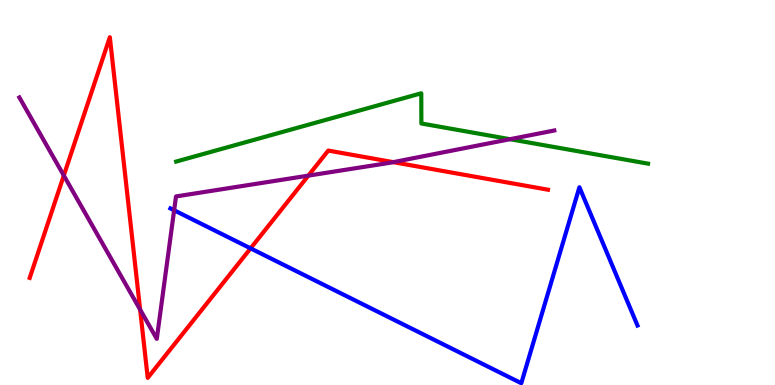[{'lines': ['blue', 'red'], 'intersections': [{'x': 3.23, 'y': 3.55}]}, {'lines': ['green', 'red'], 'intersections': []}, {'lines': ['purple', 'red'], 'intersections': [{'x': 0.823, 'y': 5.44}, {'x': 1.81, 'y': 1.96}, {'x': 3.98, 'y': 5.44}, {'x': 5.07, 'y': 5.79}]}, {'lines': ['blue', 'green'], 'intersections': []}, {'lines': ['blue', 'purple'], 'intersections': [{'x': 2.25, 'y': 4.54}]}, {'lines': ['green', 'purple'], 'intersections': [{'x': 6.58, 'y': 6.38}]}]